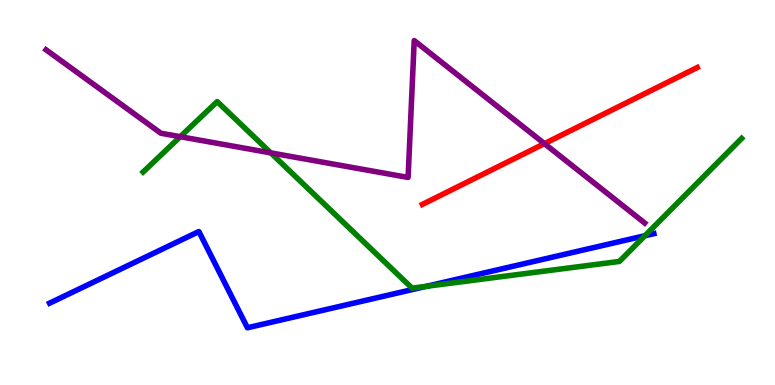[{'lines': ['blue', 'red'], 'intersections': []}, {'lines': ['green', 'red'], 'intersections': []}, {'lines': ['purple', 'red'], 'intersections': [{'x': 7.02, 'y': 6.27}]}, {'lines': ['blue', 'green'], 'intersections': [{'x': 5.5, 'y': 2.56}, {'x': 8.32, 'y': 3.88}]}, {'lines': ['blue', 'purple'], 'intersections': []}, {'lines': ['green', 'purple'], 'intersections': [{'x': 2.33, 'y': 6.45}, {'x': 3.49, 'y': 6.03}]}]